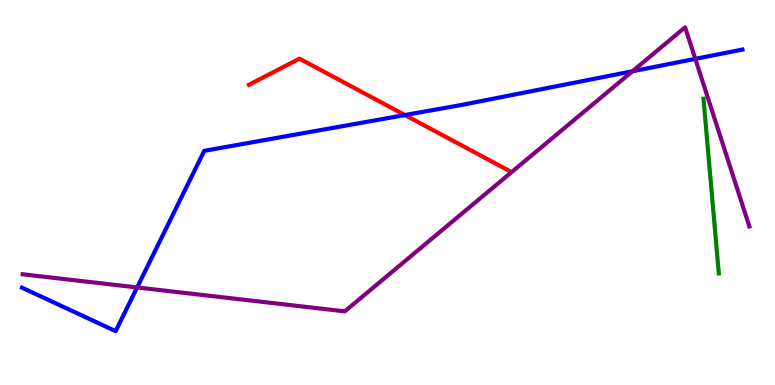[{'lines': ['blue', 'red'], 'intersections': [{'x': 5.22, 'y': 7.01}]}, {'lines': ['green', 'red'], 'intersections': []}, {'lines': ['purple', 'red'], 'intersections': []}, {'lines': ['blue', 'green'], 'intersections': []}, {'lines': ['blue', 'purple'], 'intersections': [{'x': 1.77, 'y': 2.53}, {'x': 8.16, 'y': 8.15}, {'x': 8.97, 'y': 8.47}]}, {'lines': ['green', 'purple'], 'intersections': []}]